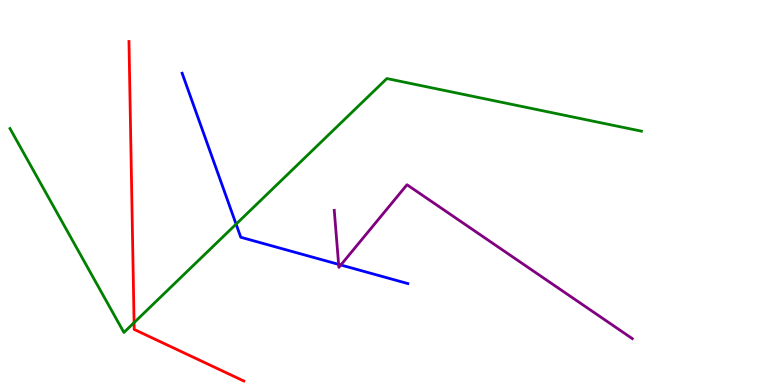[{'lines': ['blue', 'red'], 'intersections': []}, {'lines': ['green', 'red'], 'intersections': [{'x': 1.73, 'y': 1.62}]}, {'lines': ['purple', 'red'], 'intersections': []}, {'lines': ['blue', 'green'], 'intersections': [{'x': 3.05, 'y': 4.18}]}, {'lines': ['blue', 'purple'], 'intersections': [{'x': 4.37, 'y': 3.13}, {'x': 4.4, 'y': 3.12}]}, {'lines': ['green', 'purple'], 'intersections': []}]